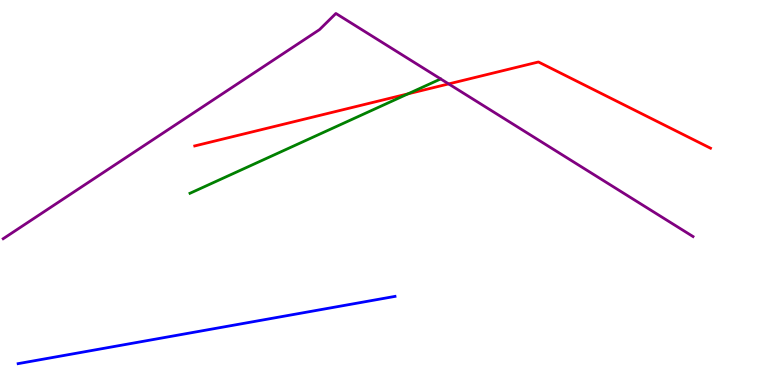[{'lines': ['blue', 'red'], 'intersections': []}, {'lines': ['green', 'red'], 'intersections': [{'x': 5.26, 'y': 7.56}]}, {'lines': ['purple', 'red'], 'intersections': [{'x': 5.79, 'y': 7.82}]}, {'lines': ['blue', 'green'], 'intersections': []}, {'lines': ['blue', 'purple'], 'intersections': []}, {'lines': ['green', 'purple'], 'intersections': []}]